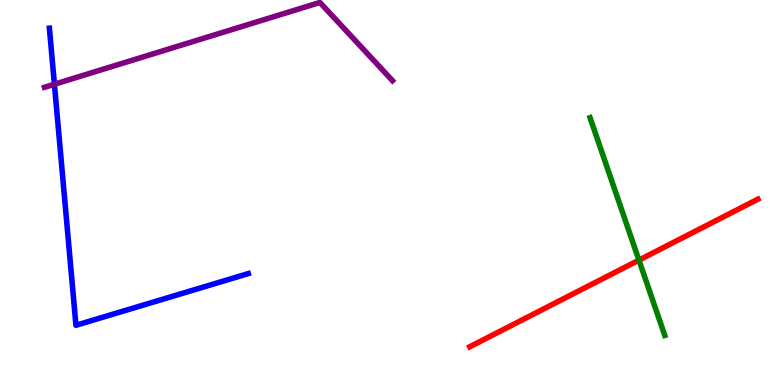[{'lines': ['blue', 'red'], 'intersections': []}, {'lines': ['green', 'red'], 'intersections': [{'x': 8.24, 'y': 3.24}]}, {'lines': ['purple', 'red'], 'intersections': []}, {'lines': ['blue', 'green'], 'intersections': []}, {'lines': ['blue', 'purple'], 'intersections': [{'x': 0.702, 'y': 7.81}]}, {'lines': ['green', 'purple'], 'intersections': []}]